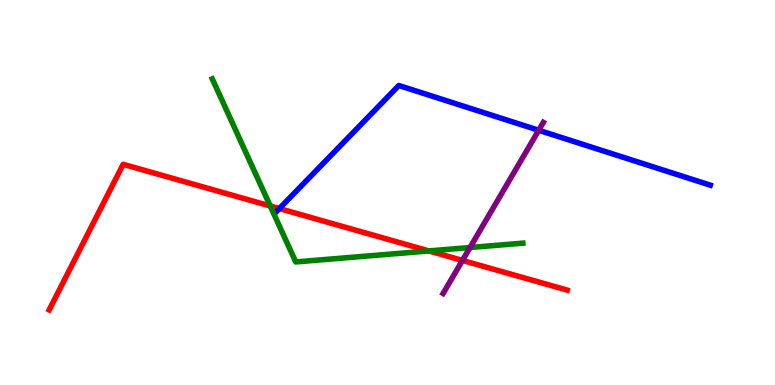[{'lines': ['blue', 'red'], 'intersections': [{'x': 3.6, 'y': 4.58}]}, {'lines': ['green', 'red'], 'intersections': [{'x': 3.49, 'y': 4.65}, {'x': 5.53, 'y': 3.48}]}, {'lines': ['purple', 'red'], 'intersections': [{'x': 5.97, 'y': 3.24}]}, {'lines': ['blue', 'green'], 'intersections': []}, {'lines': ['blue', 'purple'], 'intersections': [{'x': 6.95, 'y': 6.62}]}, {'lines': ['green', 'purple'], 'intersections': [{'x': 6.06, 'y': 3.57}]}]